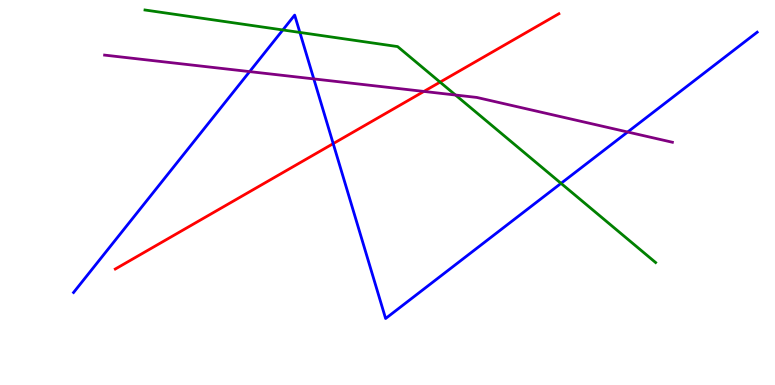[{'lines': ['blue', 'red'], 'intersections': [{'x': 4.3, 'y': 6.27}]}, {'lines': ['green', 'red'], 'intersections': [{'x': 5.68, 'y': 7.87}]}, {'lines': ['purple', 'red'], 'intersections': [{'x': 5.47, 'y': 7.63}]}, {'lines': ['blue', 'green'], 'intersections': [{'x': 3.65, 'y': 9.22}, {'x': 3.87, 'y': 9.16}, {'x': 7.24, 'y': 5.24}]}, {'lines': ['blue', 'purple'], 'intersections': [{'x': 3.22, 'y': 8.14}, {'x': 4.05, 'y': 7.95}, {'x': 8.1, 'y': 6.57}]}, {'lines': ['green', 'purple'], 'intersections': [{'x': 5.88, 'y': 7.53}]}]